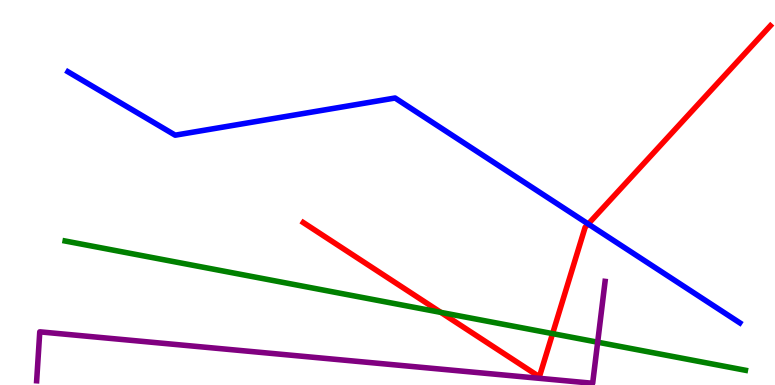[{'lines': ['blue', 'red'], 'intersections': [{'x': 7.59, 'y': 4.18}]}, {'lines': ['green', 'red'], 'intersections': [{'x': 5.69, 'y': 1.89}, {'x': 7.13, 'y': 1.33}]}, {'lines': ['purple', 'red'], 'intersections': []}, {'lines': ['blue', 'green'], 'intersections': []}, {'lines': ['blue', 'purple'], 'intersections': []}, {'lines': ['green', 'purple'], 'intersections': [{'x': 7.71, 'y': 1.11}]}]